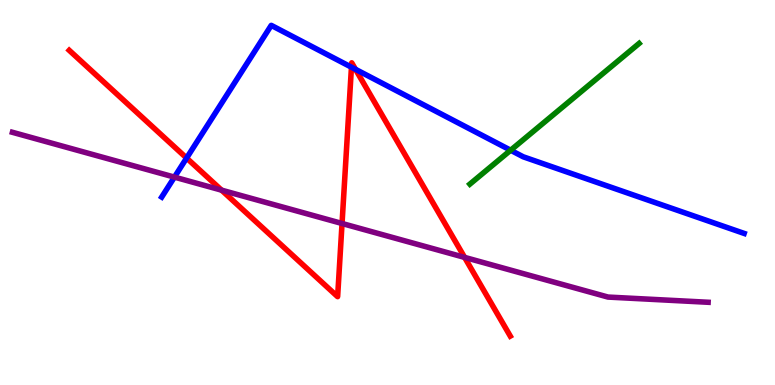[{'lines': ['blue', 'red'], 'intersections': [{'x': 2.41, 'y': 5.89}, {'x': 4.53, 'y': 8.25}, {'x': 4.59, 'y': 8.2}]}, {'lines': ['green', 'red'], 'intersections': []}, {'lines': ['purple', 'red'], 'intersections': [{'x': 2.86, 'y': 5.06}, {'x': 4.41, 'y': 4.2}, {'x': 5.99, 'y': 3.31}]}, {'lines': ['blue', 'green'], 'intersections': [{'x': 6.59, 'y': 6.1}]}, {'lines': ['blue', 'purple'], 'intersections': [{'x': 2.25, 'y': 5.4}]}, {'lines': ['green', 'purple'], 'intersections': []}]